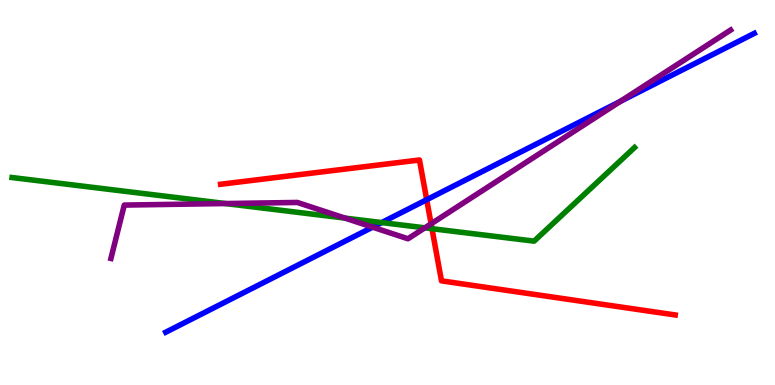[{'lines': ['blue', 'red'], 'intersections': [{'x': 5.51, 'y': 4.81}]}, {'lines': ['green', 'red'], 'intersections': [{'x': 5.57, 'y': 4.06}]}, {'lines': ['purple', 'red'], 'intersections': [{'x': 5.56, 'y': 4.19}]}, {'lines': ['blue', 'green'], 'intersections': [{'x': 4.92, 'y': 4.22}]}, {'lines': ['blue', 'purple'], 'intersections': [{'x': 4.81, 'y': 4.1}, {'x': 8.0, 'y': 7.37}]}, {'lines': ['green', 'purple'], 'intersections': [{'x': 2.91, 'y': 4.71}, {'x': 4.45, 'y': 4.34}, {'x': 5.48, 'y': 4.08}]}]